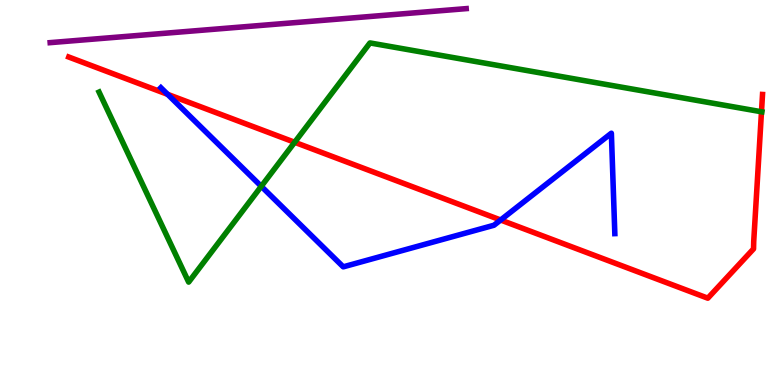[{'lines': ['blue', 'red'], 'intersections': [{'x': 2.16, 'y': 7.55}, {'x': 6.46, 'y': 4.29}]}, {'lines': ['green', 'red'], 'intersections': [{'x': 3.8, 'y': 6.3}, {'x': 9.83, 'y': 7.1}]}, {'lines': ['purple', 'red'], 'intersections': []}, {'lines': ['blue', 'green'], 'intersections': [{'x': 3.37, 'y': 5.16}]}, {'lines': ['blue', 'purple'], 'intersections': []}, {'lines': ['green', 'purple'], 'intersections': []}]